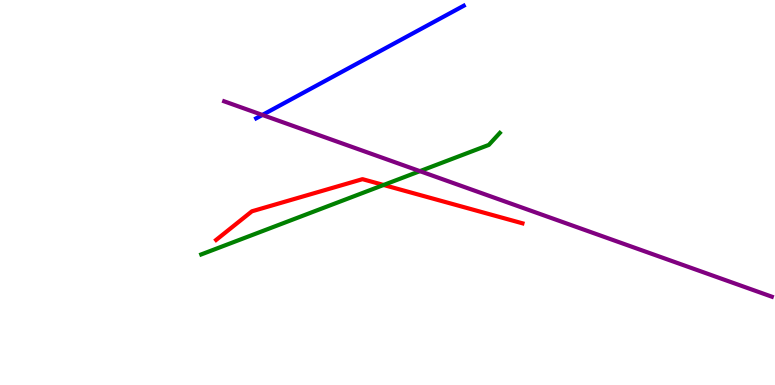[{'lines': ['blue', 'red'], 'intersections': []}, {'lines': ['green', 'red'], 'intersections': [{'x': 4.95, 'y': 5.2}]}, {'lines': ['purple', 'red'], 'intersections': []}, {'lines': ['blue', 'green'], 'intersections': []}, {'lines': ['blue', 'purple'], 'intersections': [{'x': 3.39, 'y': 7.01}]}, {'lines': ['green', 'purple'], 'intersections': [{'x': 5.42, 'y': 5.55}]}]